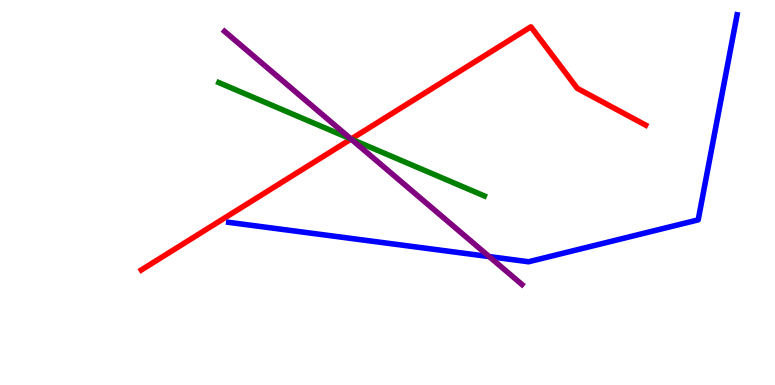[{'lines': ['blue', 'red'], 'intersections': []}, {'lines': ['green', 'red'], 'intersections': [{'x': 4.53, 'y': 6.39}]}, {'lines': ['purple', 'red'], 'intersections': [{'x': 4.53, 'y': 6.39}]}, {'lines': ['blue', 'green'], 'intersections': []}, {'lines': ['blue', 'purple'], 'intersections': [{'x': 6.31, 'y': 3.34}]}, {'lines': ['green', 'purple'], 'intersections': [{'x': 4.53, 'y': 6.39}]}]